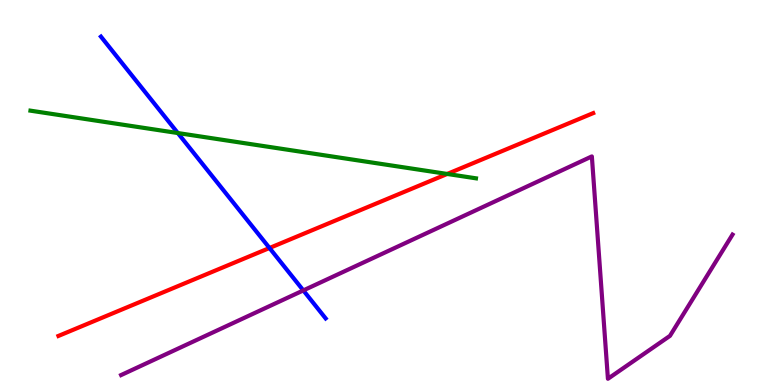[{'lines': ['blue', 'red'], 'intersections': [{'x': 3.48, 'y': 3.56}]}, {'lines': ['green', 'red'], 'intersections': [{'x': 5.77, 'y': 5.48}]}, {'lines': ['purple', 'red'], 'intersections': []}, {'lines': ['blue', 'green'], 'intersections': [{'x': 2.29, 'y': 6.54}]}, {'lines': ['blue', 'purple'], 'intersections': [{'x': 3.91, 'y': 2.46}]}, {'lines': ['green', 'purple'], 'intersections': []}]